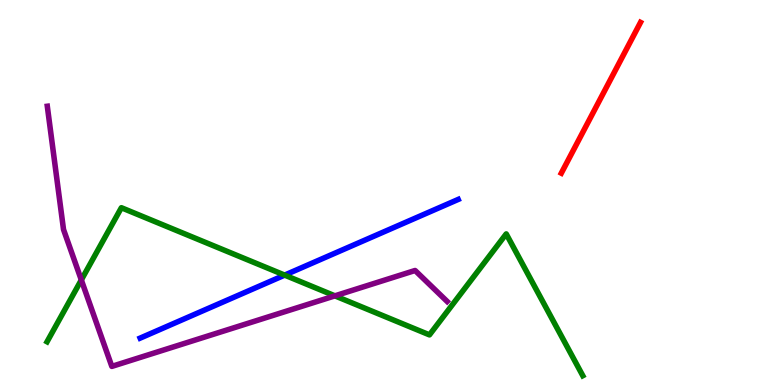[{'lines': ['blue', 'red'], 'intersections': []}, {'lines': ['green', 'red'], 'intersections': []}, {'lines': ['purple', 'red'], 'intersections': []}, {'lines': ['blue', 'green'], 'intersections': [{'x': 3.67, 'y': 2.85}]}, {'lines': ['blue', 'purple'], 'intersections': []}, {'lines': ['green', 'purple'], 'intersections': [{'x': 1.05, 'y': 2.73}, {'x': 4.32, 'y': 2.32}]}]